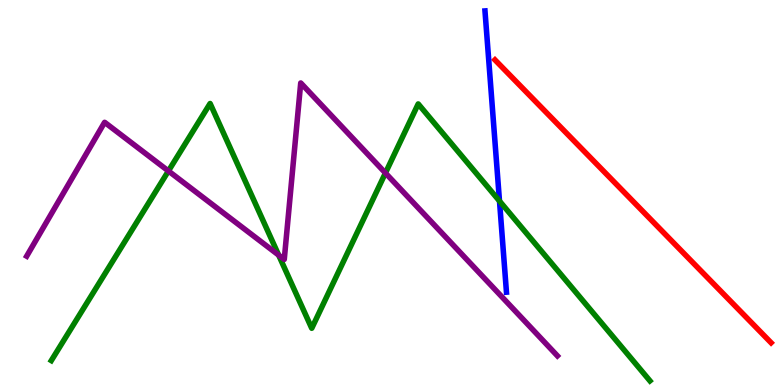[{'lines': ['blue', 'red'], 'intersections': []}, {'lines': ['green', 'red'], 'intersections': []}, {'lines': ['purple', 'red'], 'intersections': []}, {'lines': ['blue', 'green'], 'intersections': [{'x': 6.45, 'y': 4.78}]}, {'lines': ['blue', 'purple'], 'intersections': []}, {'lines': ['green', 'purple'], 'intersections': [{'x': 2.17, 'y': 5.56}, {'x': 3.6, 'y': 3.37}, {'x': 4.97, 'y': 5.51}]}]